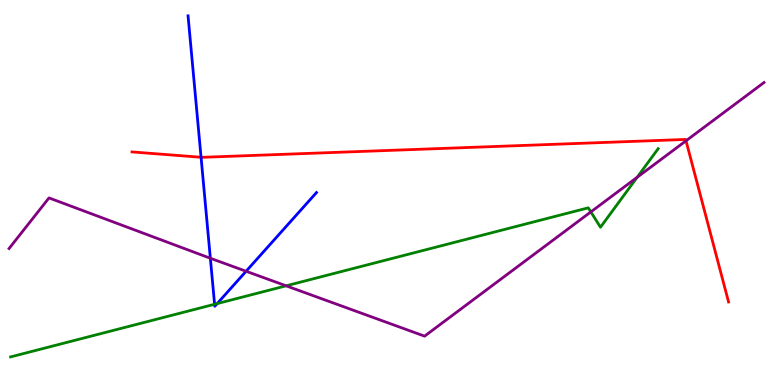[{'lines': ['blue', 'red'], 'intersections': [{'x': 2.59, 'y': 5.92}]}, {'lines': ['green', 'red'], 'intersections': []}, {'lines': ['purple', 'red'], 'intersections': [{'x': 8.85, 'y': 6.34}]}, {'lines': ['blue', 'green'], 'intersections': [{'x': 2.77, 'y': 2.1}, {'x': 2.8, 'y': 2.11}]}, {'lines': ['blue', 'purple'], 'intersections': [{'x': 2.71, 'y': 3.29}, {'x': 3.18, 'y': 2.95}]}, {'lines': ['green', 'purple'], 'intersections': [{'x': 3.69, 'y': 2.58}, {'x': 7.62, 'y': 4.5}, {'x': 8.22, 'y': 5.39}]}]